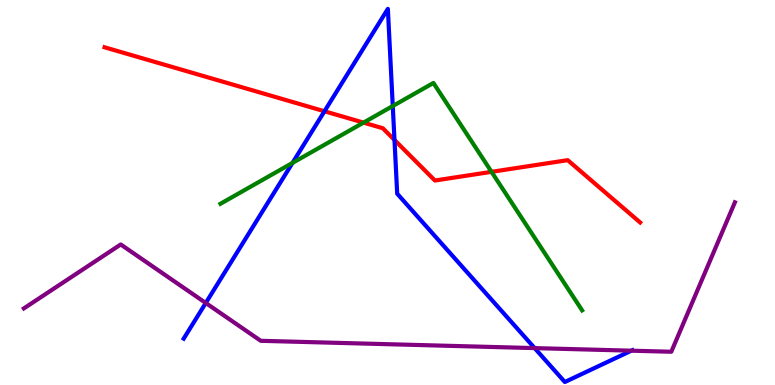[{'lines': ['blue', 'red'], 'intersections': [{'x': 4.19, 'y': 7.11}, {'x': 5.09, 'y': 6.36}]}, {'lines': ['green', 'red'], 'intersections': [{'x': 4.69, 'y': 6.82}, {'x': 6.34, 'y': 5.54}]}, {'lines': ['purple', 'red'], 'intersections': []}, {'lines': ['blue', 'green'], 'intersections': [{'x': 3.77, 'y': 5.77}, {'x': 5.07, 'y': 7.25}]}, {'lines': ['blue', 'purple'], 'intersections': [{'x': 2.66, 'y': 2.13}, {'x': 6.9, 'y': 0.958}, {'x': 8.15, 'y': 0.891}]}, {'lines': ['green', 'purple'], 'intersections': []}]